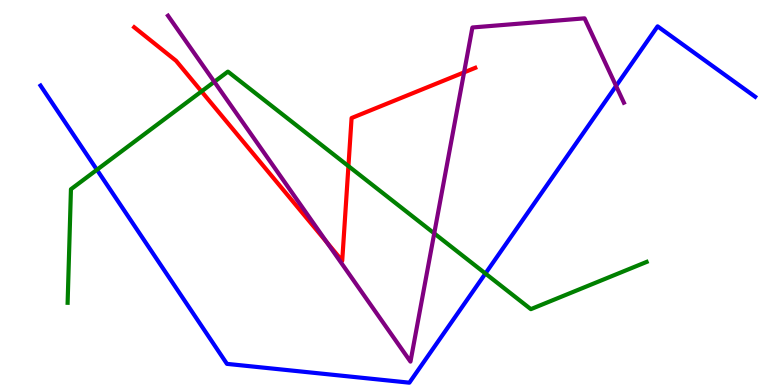[{'lines': ['blue', 'red'], 'intersections': []}, {'lines': ['green', 'red'], 'intersections': [{'x': 2.6, 'y': 7.63}, {'x': 4.5, 'y': 5.69}]}, {'lines': ['purple', 'red'], 'intersections': [{'x': 4.22, 'y': 3.7}, {'x': 5.99, 'y': 8.12}]}, {'lines': ['blue', 'green'], 'intersections': [{'x': 1.25, 'y': 5.59}, {'x': 6.26, 'y': 2.9}]}, {'lines': ['blue', 'purple'], 'intersections': [{'x': 7.95, 'y': 7.77}]}, {'lines': ['green', 'purple'], 'intersections': [{'x': 2.77, 'y': 7.88}, {'x': 5.6, 'y': 3.94}]}]